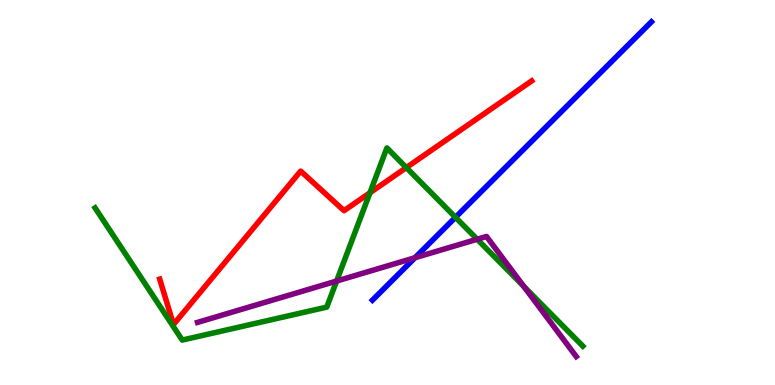[{'lines': ['blue', 'red'], 'intersections': []}, {'lines': ['green', 'red'], 'intersections': [{'x': 4.77, 'y': 4.99}, {'x': 5.24, 'y': 5.65}]}, {'lines': ['purple', 'red'], 'intersections': []}, {'lines': ['blue', 'green'], 'intersections': [{'x': 5.88, 'y': 4.36}]}, {'lines': ['blue', 'purple'], 'intersections': [{'x': 5.35, 'y': 3.31}]}, {'lines': ['green', 'purple'], 'intersections': [{'x': 4.34, 'y': 2.7}, {'x': 6.16, 'y': 3.79}, {'x': 6.76, 'y': 2.56}]}]